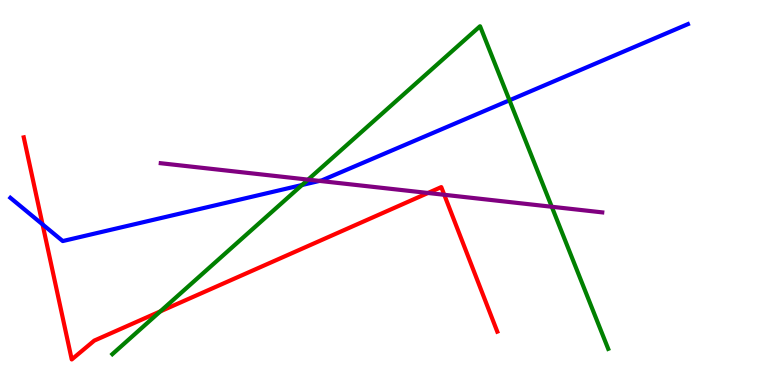[{'lines': ['blue', 'red'], 'intersections': [{'x': 0.549, 'y': 4.17}]}, {'lines': ['green', 'red'], 'intersections': [{'x': 2.07, 'y': 1.91}]}, {'lines': ['purple', 'red'], 'intersections': [{'x': 5.52, 'y': 4.99}, {'x': 5.73, 'y': 4.94}]}, {'lines': ['blue', 'green'], 'intersections': [{'x': 3.9, 'y': 5.19}, {'x': 6.57, 'y': 7.4}]}, {'lines': ['blue', 'purple'], 'intersections': [{'x': 4.12, 'y': 5.3}]}, {'lines': ['green', 'purple'], 'intersections': [{'x': 3.97, 'y': 5.33}, {'x': 7.12, 'y': 4.63}]}]